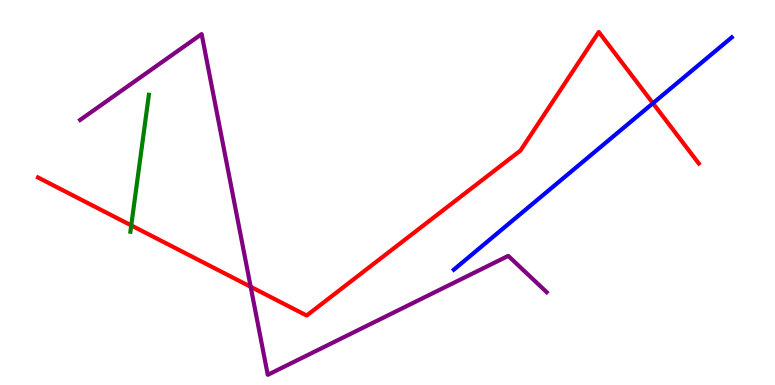[{'lines': ['blue', 'red'], 'intersections': [{'x': 8.43, 'y': 7.32}]}, {'lines': ['green', 'red'], 'intersections': [{'x': 1.69, 'y': 4.15}]}, {'lines': ['purple', 'red'], 'intersections': [{'x': 3.23, 'y': 2.55}]}, {'lines': ['blue', 'green'], 'intersections': []}, {'lines': ['blue', 'purple'], 'intersections': []}, {'lines': ['green', 'purple'], 'intersections': []}]